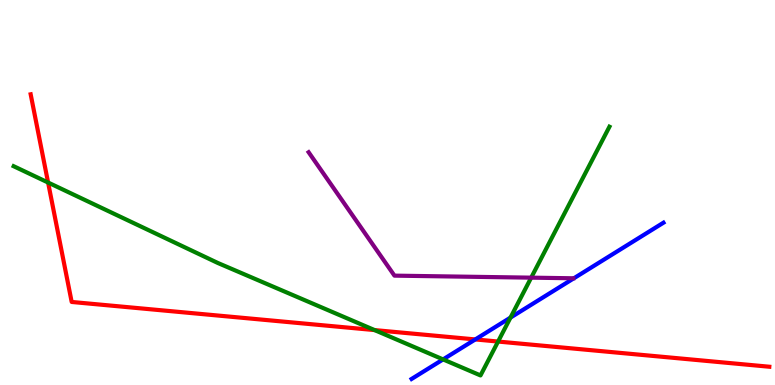[{'lines': ['blue', 'red'], 'intersections': [{'x': 6.13, 'y': 1.18}]}, {'lines': ['green', 'red'], 'intersections': [{'x': 0.621, 'y': 5.26}, {'x': 4.83, 'y': 1.43}, {'x': 6.43, 'y': 1.13}]}, {'lines': ['purple', 'red'], 'intersections': []}, {'lines': ['blue', 'green'], 'intersections': [{'x': 5.72, 'y': 0.665}, {'x': 6.59, 'y': 1.75}]}, {'lines': ['blue', 'purple'], 'intersections': []}, {'lines': ['green', 'purple'], 'intersections': [{'x': 6.85, 'y': 2.79}]}]